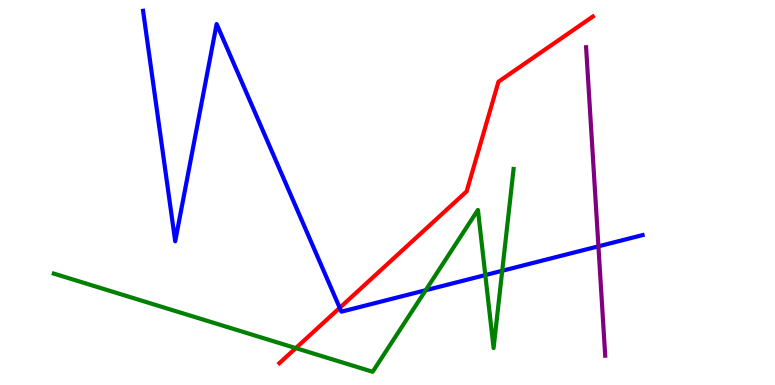[{'lines': ['blue', 'red'], 'intersections': [{'x': 4.38, 'y': 2.0}]}, {'lines': ['green', 'red'], 'intersections': [{'x': 3.82, 'y': 0.958}]}, {'lines': ['purple', 'red'], 'intersections': []}, {'lines': ['blue', 'green'], 'intersections': [{'x': 5.49, 'y': 2.46}, {'x': 6.26, 'y': 2.86}, {'x': 6.48, 'y': 2.97}]}, {'lines': ['blue', 'purple'], 'intersections': [{'x': 7.72, 'y': 3.6}]}, {'lines': ['green', 'purple'], 'intersections': []}]